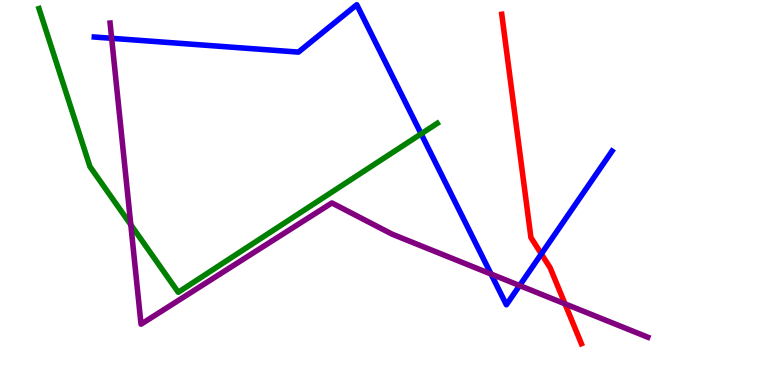[{'lines': ['blue', 'red'], 'intersections': [{'x': 6.99, 'y': 3.4}]}, {'lines': ['green', 'red'], 'intersections': []}, {'lines': ['purple', 'red'], 'intersections': [{'x': 7.29, 'y': 2.11}]}, {'lines': ['blue', 'green'], 'intersections': [{'x': 5.43, 'y': 6.52}]}, {'lines': ['blue', 'purple'], 'intersections': [{'x': 1.44, 'y': 9.01}, {'x': 6.34, 'y': 2.88}, {'x': 6.7, 'y': 2.58}]}, {'lines': ['green', 'purple'], 'intersections': [{'x': 1.69, 'y': 4.16}]}]